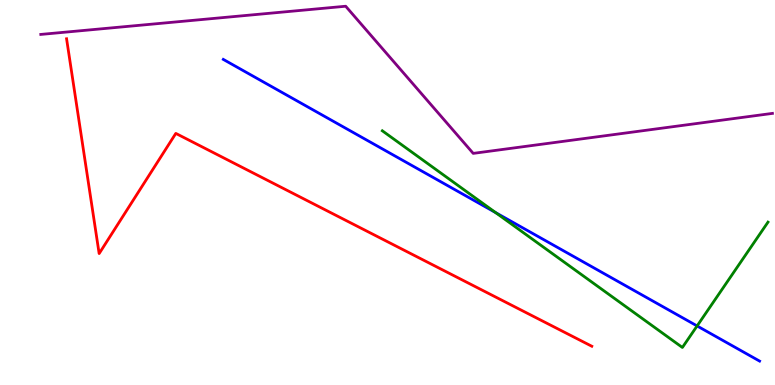[{'lines': ['blue', 'red'], 'intersections': []}, {'lines': ['green', 'red'], 'intersections': []}, {'lines': ['purple', 'red'], 'intersections': []}, {'lines': ['blue', 'green'], 'intersections': [{'x': 6.39, 'y': 4.48}, {'x': 8.99, 'y': 1.53}]}, {'lines': ['blue', 'purple'], 'intersections': []}, {'lines': ['green', 'purple'], 'intersections': []}]